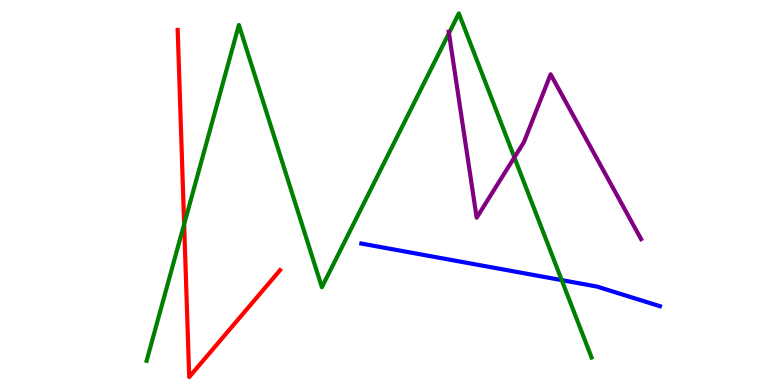[{'lines': ['blue', 'red'], 'intersections': []}, {'lines': ['green', 'red'], 'intersections': [{'x': 2.38, 'y': 4.18}]}, {'lines': ['purple', 'red'], 'intersections': []}, {'lines': ['blue', 'green'], 'intersections': [{'x': 7.25, 'y': 2.72}]}, {'lines': ['blue', 'purple'], 'intersections': []}, {'lines': ['green', 'purple'], 'intersections': [{'x': 5.79, 'y': 9.14}, {'x': 6.64, 'y': 5.91}]}]